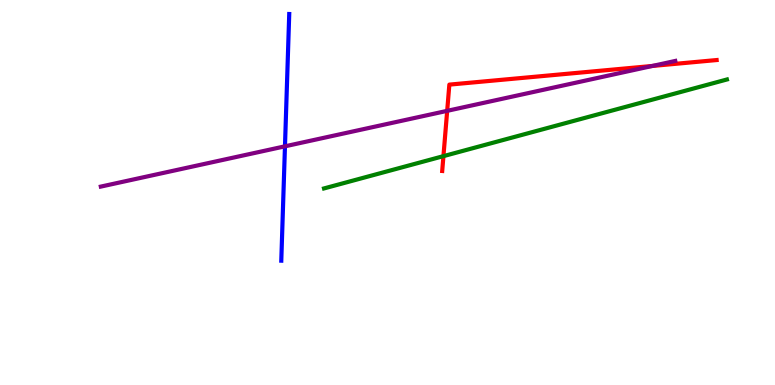[{'lines': ['blue', 'red'], 'intersections': []}, {'lines': ['green', 'red'], 'intersections': [{'x': 5.72, 'y': 5.94}]}, {'lines': ['purple', 'red'], 'intersections': [{'x': 5.77, 'y': 7.12}, {'x': 8.42, 'y': 8.29}]}, {'lines': ['blue', 'green'], 'intersections': []}, {'lines': ['blue', 'purple'], 'intersections': [{'x': 3.68, 'y': 6.2}]}, {'lines': ['green', 'purple'], 'intersections': []}]